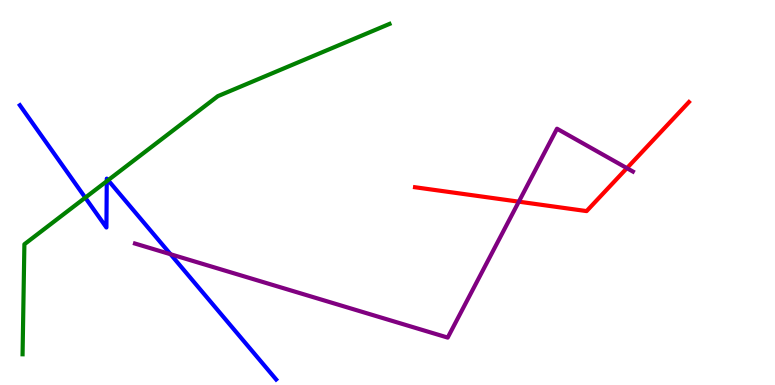[{'lines': ['blue', 'red'], 'intersections': []}, {'lines': ['green', 'red'], 'intersections': []}, {'lines': ['purple', 'red'], 'intersections': [{'x': 6.69, 'y': 4.76}, {'x': 8.09, 'y': 5.63}]}, {'lines': ['blue', 'green'], 'intersections': [{'x': 1.1, 'y': 4.87}, {'x': 1.38, 'y': 5.29}, {'x': 1.39, 'y': 5.32}]}, {'lines': ['blue', 'purple'], 'intersections': [{'x': 2.2, 'y': 3.4}]}, {'lines': ['green', 'purple'], 'intersections': []}]